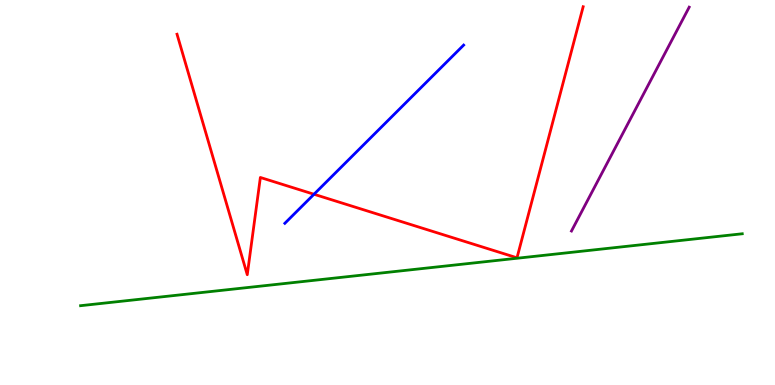[{'lines': ['blue', 'red'], 'intersections': [{'x': 4.05, 'y': 4.95}]}, {'lines': ['green', 'red'], 'intersections': []}, {'lines': ['purple', 'red'], 'intersections': []}, {'lines': ['blue', 'green'], 'intersections': []}, {'lines': ['blue', 'purple'], 'intersections': []}, {'lines': ['green', 'purple'], 'intersections': []}]